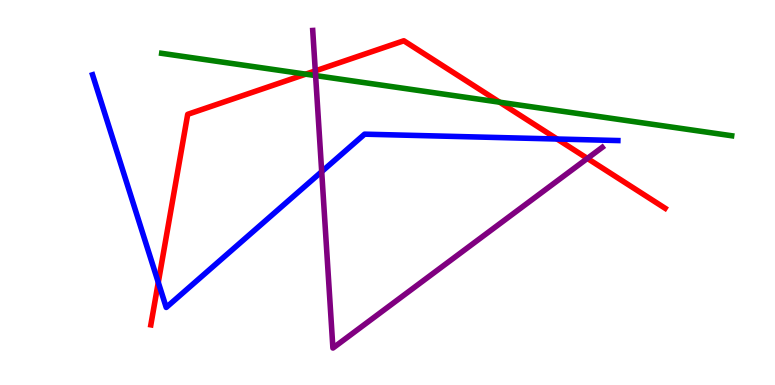[{'lines': ['blue', 'red'], 'intersections': [{'x': 2.04, 'y': 2.67}, {'x': 7.19, 'y': 6.39}]}, {'lines': ['green', 'red'], 'intersections': [{'x': 3.94, 'y': 8.07}, {'x': 6.45, 'y': 7.35}]}, {'lines': ['purple', 'red'], 'intersections': [{'x': 4.07, 'y': 8.16}, {'x': 7.58, 'y': 5.88}]}, {'lines': ['blue', 'green'], 'intersections': []}, {'lines': ['blue', 'purple'], 'intersections': [{'x': 4.15, 'y': 5.54}]}, {'lines': ['green', 'purple'], 'intersections': [{'x': 4.07, 'y': 8.04}]}]